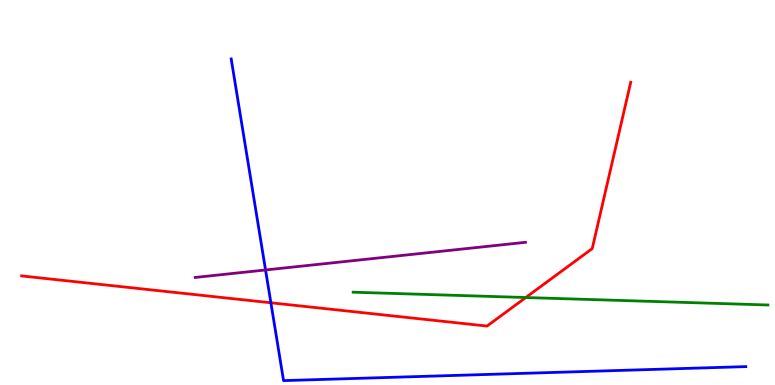[{'lines': ['blue', 'red'], 'intersections': [{'x': 3.5, 'y': 2.14}]}, {'lines': ['green', 'red'], 'intersections': [{'x': 6.78, 'y': 2.27}]}, {'lines': ['purple', 'red'], 'intersections': []}, {'lines': ['blue', 'green'], 'intersections': []}, {'lines': ['blue', 'purple'], 'intersections': [{'x': 3.43, 'y': 2.99}]}, {'lines': ['green', 'purple'], 'intersections': []}]